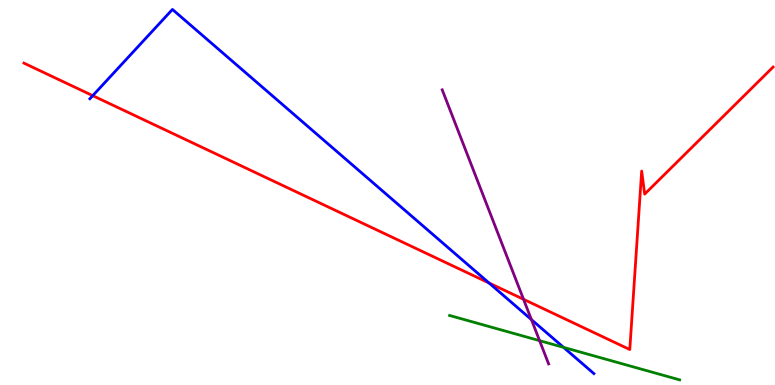[{'lines': ['blue', 'red'], 'intersections': [{'x': 1.2, 'y': 7.52}, {'x': 6.31, 'y': 2.65}]}, {'lines': ['green', 'red'], 'intersections': []}, {'lines': ['purple', 'red'], 'intersections': [{'x': 6.76, 'y': 2.23}]}, {'lines': ['blue', 'green'], 'intersections': [{'x': 7.27, 'y': 0.977}]}, {'lines': ['blue', 'purple'], 'intersections': [{'x': 6.86, 'y': 1.7}]}, {'lines': ['green', 'purple'], 'intersections': [{'x': 6.96, 'y': 1.15}]}]